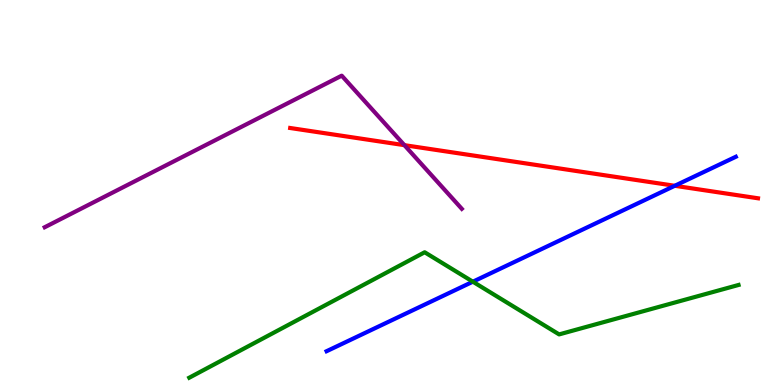[{'lines': ['blue', 'red'], 'intersections': [{'x': 8.71, 'y': 5.17}]}, {'lines': ['green', 'red'], 'intersections': []}, {'lines': ['purple', 'red'], 'intersections': [{'x': 5.22, 'y': 6.23}]}, {'lines': ['blue', 'green'], 'intersections': [{'x': 6.1, 'y': 2.68}]}, {'lines': ['blue', 'purple'], 'intersections': []}, {'lines': ['green', 'purple'], 'intersections': []}]